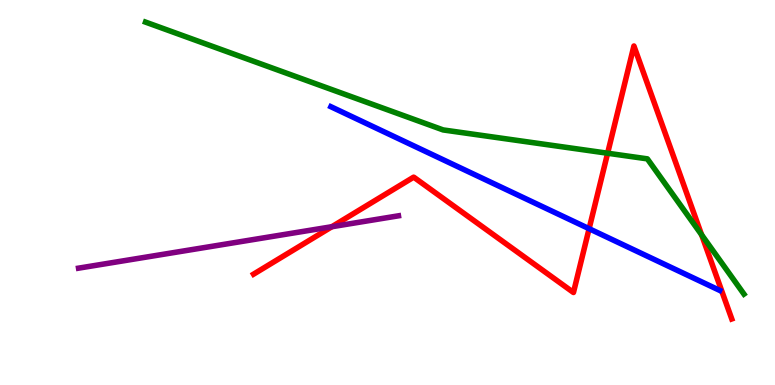[{'lines': ['blue', 'red'], 'intersections': [{'x': 7.6, 'y': 4.06}]}, {'lines': ['green', 'red'], 'intersections': [{'x': 7.84, 'y': 6.02}, {'x': 9.05, 'y': 3.9}]}, {'lines': ['purple', 'red'], 'intersections': [{'x': 4.28, 'y': 4.11}]}, {'lines': ['blue', 'green'], 'intersections': []}, {'lines': ['blue', 'purple'], 'intersections': []}, {'lines': ['green', 'purple'], 'intersections': []}]